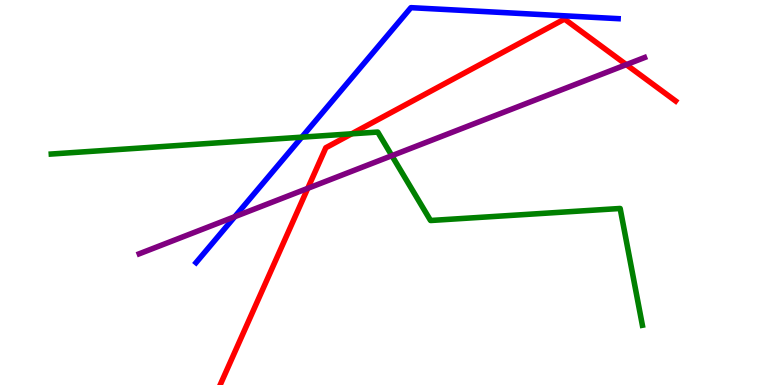[{'lines': ['blue', 'red'], 'intersections': []}, {'lines': ['green', 'red'], 'intersections': [{'x': 4.54, 'y': 6.52}]}, {'lines': ['purple', 'red'], 'intersections': [{'x': 3.97, 'y': 5.11}, {'x': 8.08, 'y': 8.32}]}, {'lines': ['blue', 'green'], 'intersections': [{'x': 3.89, 'y': 6.44}]}, {'lines': ['blue', 'purple'], 'intersections': [{'x': 3.03, 'y': 4.37}]}, {'lines': ['green', 'purple'], 'intersections': [{'x': 5.06, 'y': 5.96}]}]